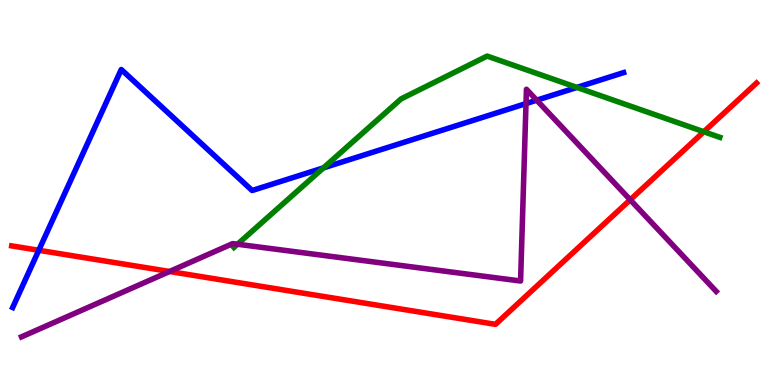[{'lines': ['blue', 'red'], 'intersections': [{'x': 0.5, 'y': 3.5}]}, {'lines': ['green', 'red'], 'intersections': [{'x': 9.08, 'y': 6.58}]}, {'lines': ['purple', 'red'], 'intersections': [{'x': 2.19, 'y': 2.95}, {'x': 8.13, 'y': 4.81}]}, {'lines': ['blue', 'green'], 'intersections': [{'x': 4.17, 'y': 5.64}, {'x': 7.44, 'y': 7.73}]}, {'lines': ['blue', 'purple'], 'intersections': [{'x': 6.79, 'y': 7.31}, {'x': 6.93, 'y': 7.4}]}, {'lines': ['green', 'purple'], 'intersections': [{'x': 3.06, 'y': 3.66}]}]